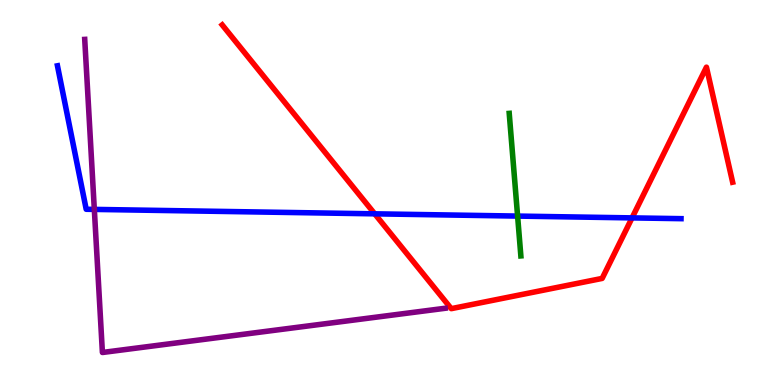[{'lines': ['blue', 'red'], 'intersections': [{'x': 4.83, 'y': 4.45}, {'x': 8.16, 'y': 4.34}]}, {'lines': ['green', 'red'], 'intersections': []}, {'lines': ['purple', 'red'], 'intersections': []}, {'lines': ['blue', 'green'], 'intersections': [{'x': 6.68, 'y': 4.39}]}, {'lines': ['blue', 'purple'], 'intersections': [{'x': 1.22, 'y': 4.56}]}, {'lines': ['green', 'purple'], 'intersections': []}]